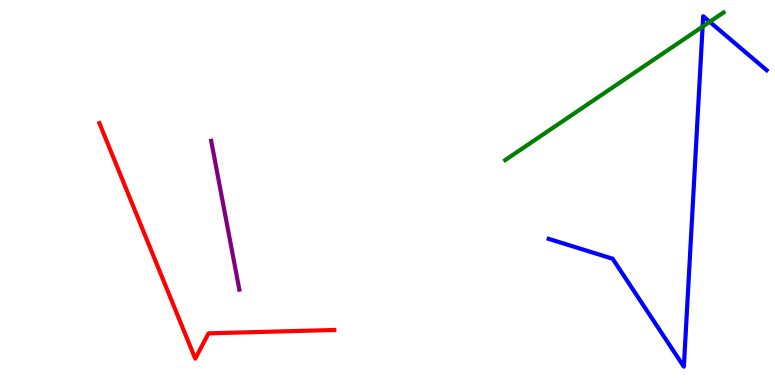[{'lines': ['blue', 'red'], 'intersections': []}, {'lines': ['green', 'red'], 'intersections': []}, {'lines': ['purple', 'red'], 'intersections': []}, {'lines': ['blue', 'green'], 'intersections': [{'x': 9.07, 'y': 9.31}, {'x': 9.16, 'y': 9.43}]}, {'lines': ['blue', 'purple'], 'intersections': []}, {'lines': ['green', 'purple'], 'intersections': []}]